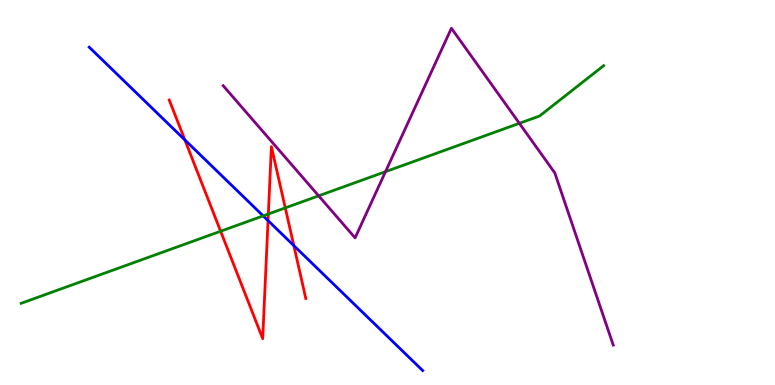[{'lines': ['blue', 'red'], 'intersections': [{'x': 2.39, 'y': 6.37}, {'x': 3.46, 'y': 4.27}, {'x': 3.79, 'y': 3.62}]}, {'lines': ['green', 'red'], 'intersections': [{'x': 2.85, 'y': 3.99}, {'x': 3.46, 'y': 4.44}, {'x': 3.68, 'y': 4.6}]}, {'lines': ['purple', 'red'], 'intersections': []}, {'lines': ['blue', 'green'], 'intersections': [{'x': 3.4, 'y': 4.39}]}, {'lines': ['blue', 'purple'], 'intersections': []}, {'lines': ['green', 'purple'], 'intersections': [{'x': 4.11, 'y': 4.91}, {'x': 4.97, 'y': 5.54}, {'x': 6.7, 'y': 6.8}]}]